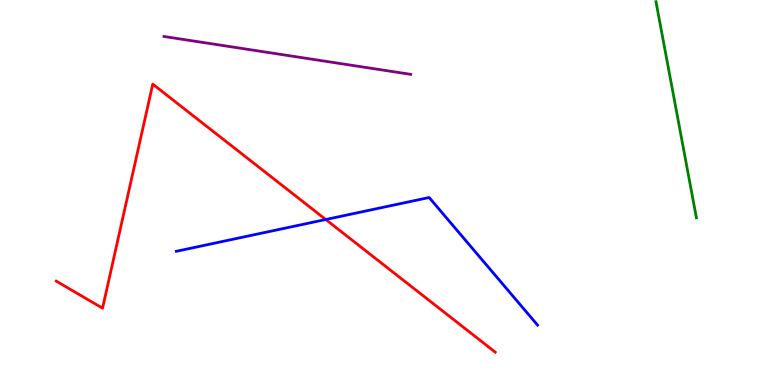[{'lines': ['blue', 'red'], 'intersections': [{'x': 4.2, 'y': 4.3}]}, {'lines': ['green', 'red'], 'intersections': []}, {'lines': ['purple', 'red'], 'intersections': []}, {'lines': ['blue', 'green'], 'intersections': []}, {'lines': ['blue', 'purple'], 'intersections': []}, {'lines': ['green', 'purple'], 'intersections': []}]